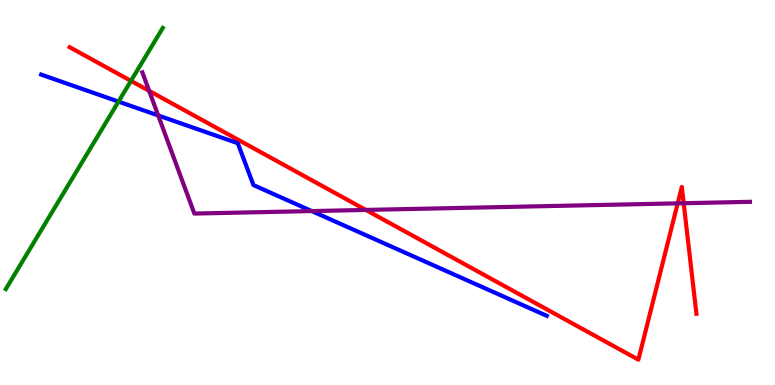[{'lines': ['blue', 'red'], 'intersections': []}, {'lines': ['green', 'red'], 'intersections': [{'x': 1.69, 'y': 7.9}]}, {'lines': ['purple', 'red'], 'intersections': [{'x': 1.92, 'y': 7.64}, {'x': 4.72, 'y': 4.55}, {'x': 8.74, 'y': 4.72}, {'x': 8.82, 'y': 4.72}]}, {'lines': ['blue', 'green'], 'intersections': [{'x': 1.53, 'y': 7.36}]}, {'lines': ['blue', 'purple'], 'intersections': [{'x': 2.04, 'y': 7.0}, {'x': 4.02, 'y': 4.52}]}, {'lines': ['green', 'purple'], 'intersections': []}]